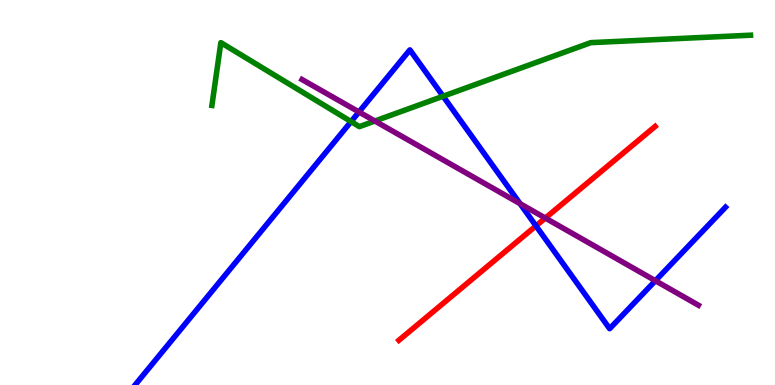[{'lines': ['blue', 'red'], 'intersections': [{'x': 6.92, 'y': 4.13}]}, {'lines': ['green', 'red'], 'intersections': []}, {'lines': ['purple', 'red'], 'intersections': [{'x': 7.04, 'y': 4.34}]}, {'lines': ['blue', 'green'], 'intersections': [{'x': 4.53, 'y': 6.84}, {'x': 5.72, 'y': 7.5}]}, {'lines': ['blue', 'purple'], 'intersections': [{'x': 4.63, 'y': 7.09}, {'x': 6.71, 'y': 4.71}, {'x': 8.46, 'y': 2.71}]}, {'lines': ['green', 'purple'], 'intersections': [{'x': 4.84, 'y': 6.86}]}]